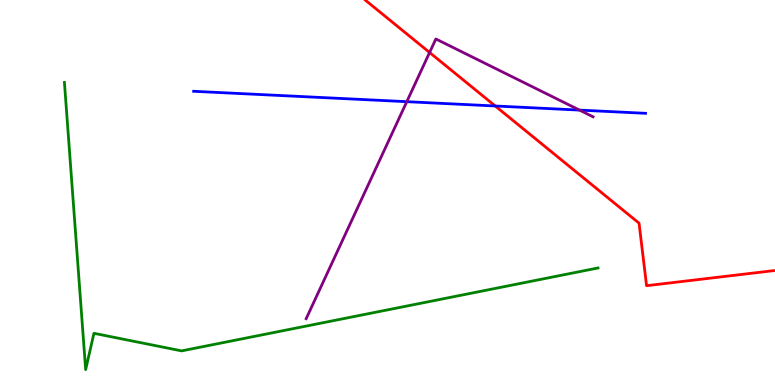[{'lines': ['blue', 'red'], 'intersections': [{'x': 6.39, 'y': 7.25}]}, {'lines': ['green', 'red'], 'intersections': []}, {'lines': ['purple', 'red'], 'intersections': [{'x': 5.54, 'y': 8.64}]}, {'lines': ['blue', 'green'], 'intersections': []}, {'lines': ['blue', 'purple'], 'intersections': [{'x': 5.25, 'y': 7.36}, {'x': 7.48, 'y': 7.14}]}, {'lines': ['green', 'purple'], 'intersections': []}]